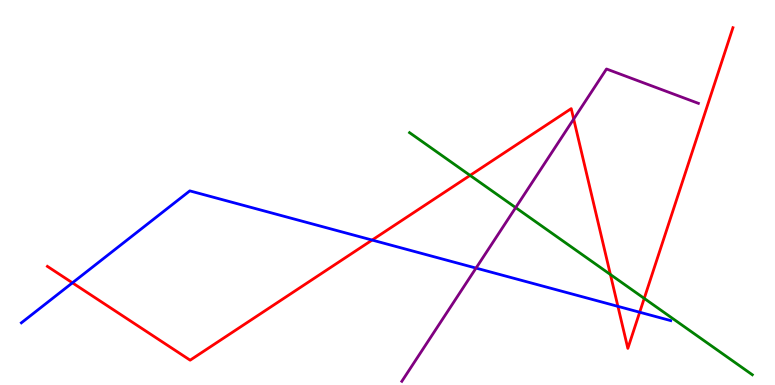[{'lines': ['blue', 'red'], 'intersections': [{'x': 0.935, 'y': 2.65}, {'x': 4.8, 'y': 3.76}, {'x': 7.97, 'y': 2.04}, {'x': 8.25, 'y': 1.89}]}, {'lines': ['green', 'red'], 'intersections': [{'x': 6.07, 'y': 5.44}, {'x': 7.88, 'y': 2.87}, {'x': 8.31, 'y': 2.25}]}, {'lines': ['purple', 'red'], 'intersections': [{'x': 7.4, 'y': 6.91}]}, {'lines': ['blue', 'green'], 'intersections': []}, {'lines': ['blue', 'purple'], 'intersections': [{'x': 6.14, 'y': 3.04}]}, {'lines': ['green', 'purple'], 'intersections': [{'x': 6.65, 'y': 4.61}]}]